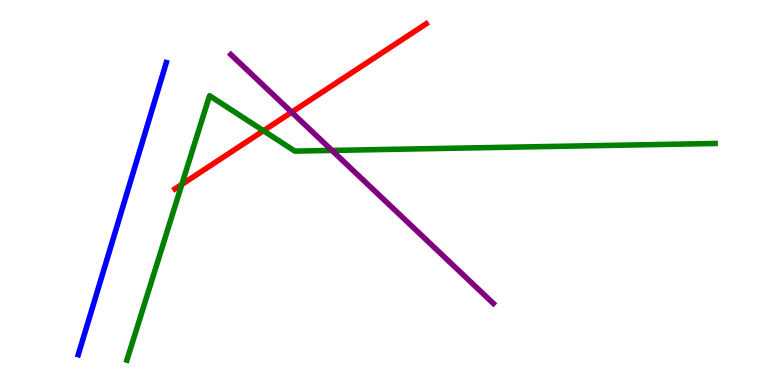[{'lines': ['blue', 'red'], 'intersections': []}, {'lines': ['green', 'red'], 'intersections': [{'x': 2.35, 'y': 5.21}, {'x': 3.4, 'y': 6.6}]}, {'lines': ['purple', 'red'], 'intersections': [{'x': 3.76, 'y': 7.09}]}, {'lines': ['blue', 'green'], 'intersections': []}, {'lines': ['blue', 'purple'], 'intersections': []}, {'lines': ['green', 'purple'], 'intersections': [{'x': 4.28, 'y': 6.09}]}]